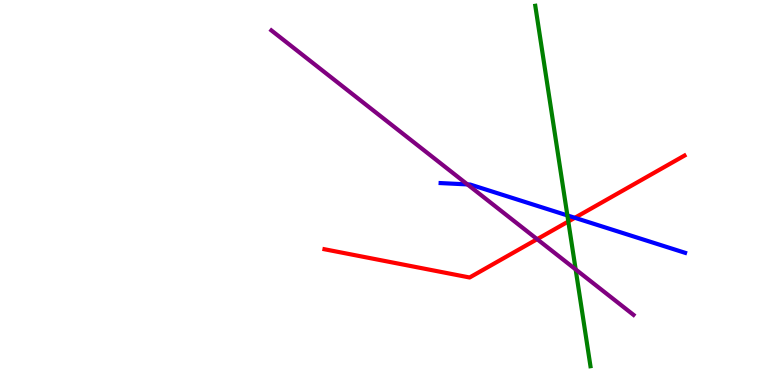[{'lines': ['blue', 'red'], 'intersections': [{'x': 7.42, 'y': 4.34}]}, {'lines': ['green', 'red'], 'intersections': [{'x': 7.33, 'y': 4.25}]}, {'lines': ['purple', 'red'], 'intersections': [{'x': 6.93, 'y': 3.79}]}, {'lines': ['blue', 'green'], 'intersections': [{'x': 7.32, 'y': 4.4}]}, {'lines': ['blue', 'purple'], 'intersections': [{'x': 6.03, 'y': 5.21}]}, {'lines': ['green', 'purple'], 'intersections': [{'x': 7.43, 'y': 3.0}]}]